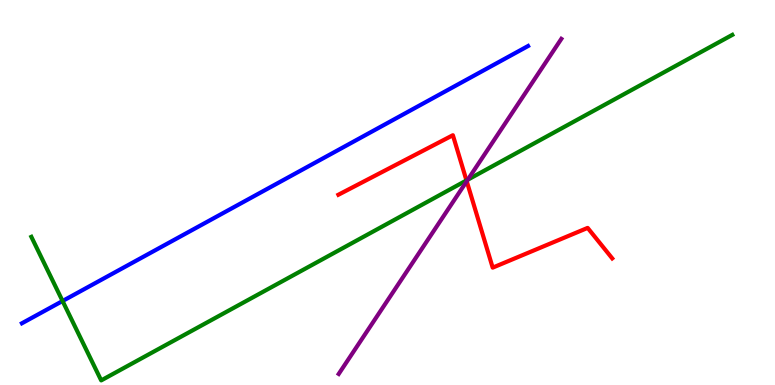[{'lines': ['blue', 'red'], 'intersections': []}, {'lines': ['green', 'red'], 'intersections': [{'x': 6.02, 'y': 5.31}]}, {'lines': ['purple', 'red'], 'intersections': [{'x': 6.02, 'y': 5.29}]}, {'lines': ['blue', 'green'], 'intersections': [{'x': 0.807, 'y': 2.18}]}, {'lines': ['blue', 'purple'], 'intersections': []}, {'lines': ['green', 'purple'], 'intersections': [{'x': 6.04, 'y': 5.33}]}]